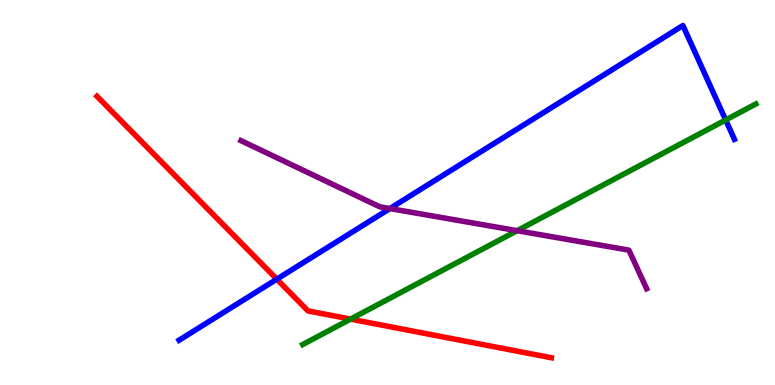[{'lines': ['blue', 'red'], 'intersections': [{'x': 3.57, 'y': 2.75}]}, {'lines': ['green', 'red'], 'intersections': [{'x': 4.52, 'y': 1.71}]}, {'lines': ['purple', 'red'], 'intersections': []}, {'lines': ['blue', 'green'], 'intersections': [{'x': 9.36, 'y': 6.88}]}, {'lines': ['blue', 'purple'], 'intersections': [{'x': 5.03, 'y': 4.58}]}, {'lines': ['green', 'purple'], 'intersections': [{'x': 6.67, 'y': 4.01}]}]